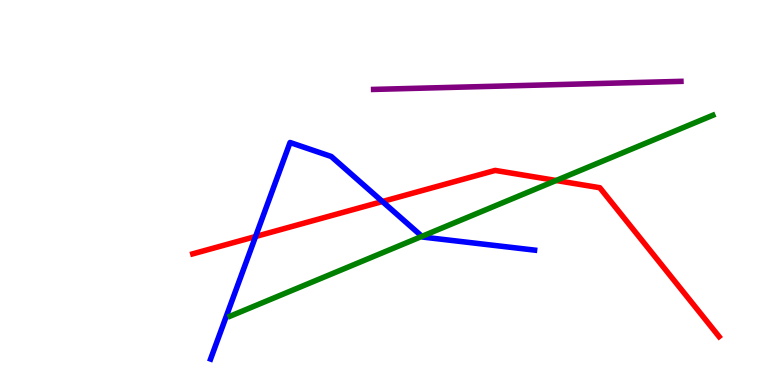[{'lines': ['blue', 'red'], 'intersections': [{'x': 3.3, 'y': 3.86}, {'x': 4.93, 'y': 4.77}]}, {'lines': ['green', 'red'], 'intersections': [{'x': 7.18, 'y': 5.31}]}, {'lines': ['purple', 'red'], 'intersections': []}, {'lines': ['blue', 'green'], 'intersections': [{'x': 5.44, 'y': 3.86}]}, {'lines': ['blue', 'purple'], 'intersections': []}, {'lines': ['green', 'purple'], 'intersections': []}]